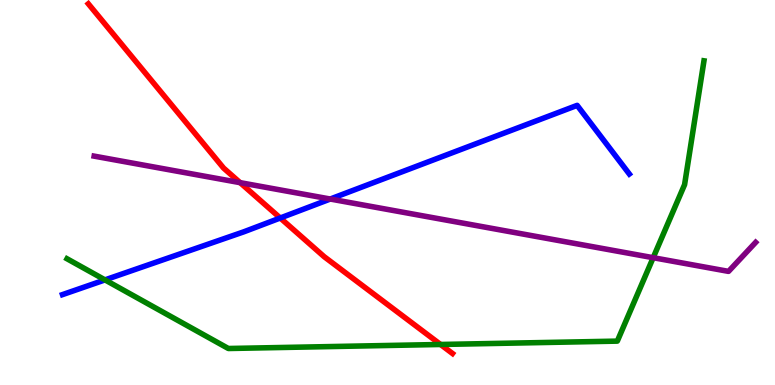[{'lines': ['blue', 'red'], 'intersections': [{'x': 3.62, 'y': 4.34}]}, {'lines': ['green', 'red'], 'intersections': [{'x': 5.68, 'y': 1.05}]}, {'lines': ['purple', 'red'], 'intersections': [{'x': 3.1, 'y': 5.26}]}, {'lines': ['blue', 'green'], 'intersections': [{'x': 1.35, 'y': 2.73}]}, {'lines': ['blue', 'purple'], 'intersections': [{'x': 4.26, 'y': 4.83}]}, {'lines': ['green', 'purple'], 'intersections': [{'x': 8.43, 'y': 3.31}]}]